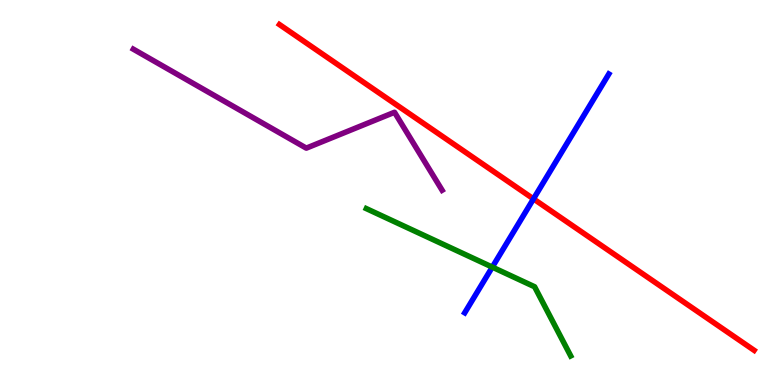[{'lines': ['blue', 'red'], 'intersections': [{'x': 6.88, 'y': 4.83}]}, {'lines': ['green', 'red'], 'intersections': []}, {'lines': ['purple', 'red'], 'intersections': []}, {'lines': ['blue', 'green'], 'intersections': [{'x': 6.35, 'y': 3.06}]}, {'lines': ['blue', 'purple'], 'intersections': []}, {'lines': ['green', 'purple'], 'intersections': []}]